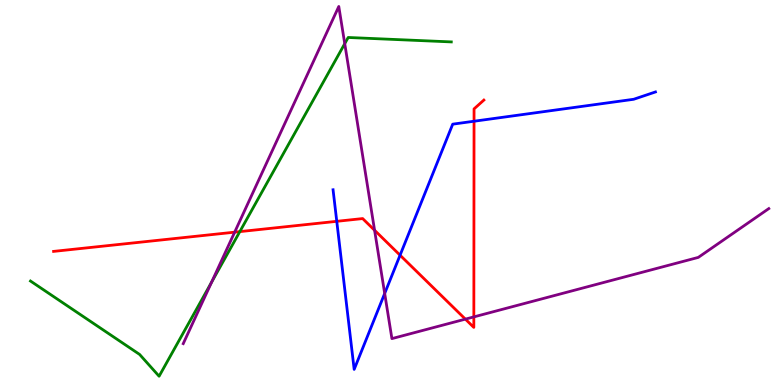[{'lines': ['blue', 'red'], 'intersections': [{'x': 4.35, 'y': 4.25}, {'x': 5.16, 'y': 3.37}, {'x': 6.12, 'y': 6.85}]}, {'lines': ['green', 'red'], 'intersections': [{'x': 3.09, 'y': 3.98}]}, {'lines': ['purple', 'red'], 'intersections': [{'x': 3.03, 'y': 3.97}, {'x': 4.83, 'y': 4.02}, {'x': 6.0, 'y': 1.71}, {'x': 6.11, 'y': 1.77}]}, {'lines': ['blue', 'green'], 'intersections': []}, {'lines': ['blue', 'purple'], 'intersections': [{'x': 4.96, 'y': 2.38}]}, {'lines': ['green', 'purple'], 'intersections': [{'x': 2.73, 'y': 2.67}, {'x': 4.45, 'y': 8.87}]}]